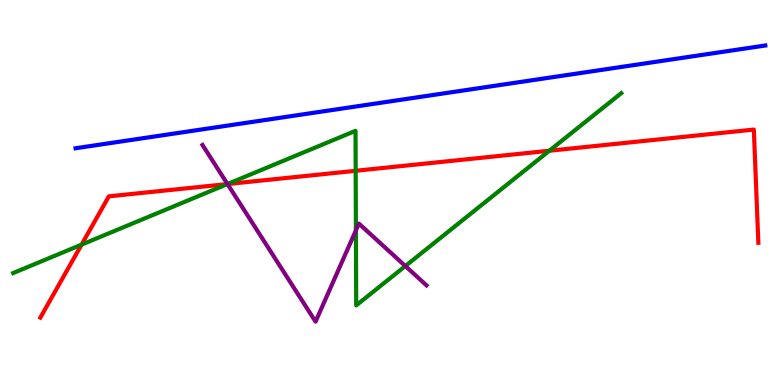[{'lines': ['blue', 'red'], 'intersections': []}, {'lines': ['green', 'red'], 'intersections': [{'x': 1.05, 'y': 3.65}, {'x': 2.93, 'y': 5.22}, {'x': 4.59, 'y': 5.56}, {'x': 7.09, 'y': 6.08}]}, {'lines': ['purple', 'red'], 'intersections': [{'x': 2.94, 'y': 5.22}]}, {'lines': ['blue', 'green'], 'intersections': []}, {'lines': ['blue', 'purple'], 'intersections': []}, {'lines': ['green', 'purple'], 'intersections': [{'x': 2.94, 'y': 5.22}, {'x': 4.59, 'y': 4.02}, {'x': 5.23, 'y': 3.09}]}]